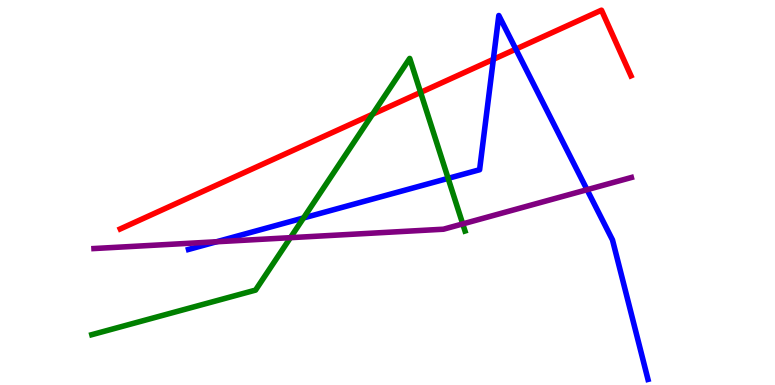[{'lines': ['blue', 'red'], 'intersections': [{'x': 6.37, 'y': 8.46}, {'x': 6.66, 'y': 8.72}]}, {'lines': ['green', 'red'], 'intersections': [{'x': 4.81, 'y': 7.03}, {'x': 5.43, 'y': 7.6}]}, {'lines': ['purple', 'red'], 'intersections': []}, {'lines': ['blue', 'green'], 'intersections': [{'x': 3.92, 'y': 4.34}, {'x': 5.78, 'y': 5.37}]}, {'lines': ['blue', 'purple'], 'intersections': [{'x': 2.79, 'y': 3.72}, {'x': 7.57, 'y': 5.07}]}, {'lines': ['green', 'purple'], 'intersections': [{'x': 3.75, 'y': 3.83}, {'x': 5.97, 'y': 4.18}]}]